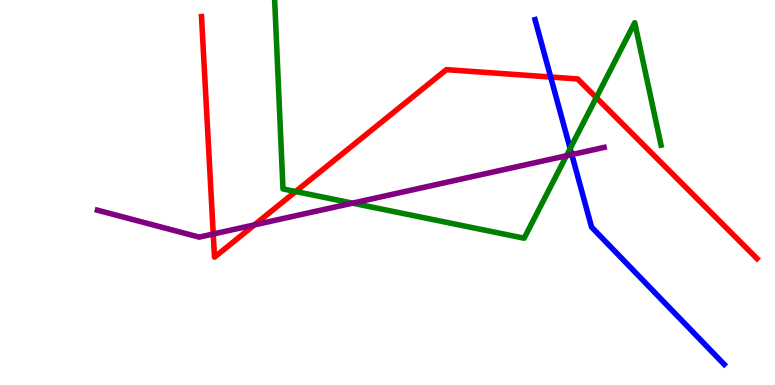[{'lines': ['blue', 'red'], 'intersections': [{'x': 7.11, 'y': 8.0}]}, {'lines': ['green', 'red'], 'intersections': [{'x': 3.81, 'y': 5.03}, {'x': 7.69, 'y': 7.46}]}, {'lines': ['purple', 'red'], 'intersections': [{'x': 2.75, 'y': 3.92}, {'x': 3.28, 'y': 4.16}]}, {'lines': ['blue', 'green'], 'intersections': [{'x': 7.36, 'y': 6.14}]}, {'lines': ['blue', 'purple'], 'intersections': [{'x': 7.38, 'y': 5.99}]}, {'lines': ['green', 'purple'], 'intersections': [{'x': 4.55, 'y': 4.72}, {'x': 7.31, 'y': 5.95}]}]